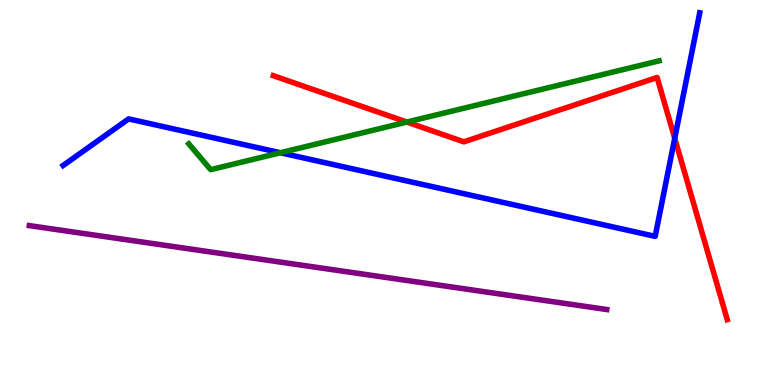[{'lines': ['blue', 'red'], 'intersections': [{'x': 8.71, 'y': 6.41}]}, {'lines': ['green', 'red'], 'intersections': [{'x': 5.25, 'y': 6.83}]}, {'lines': ['purple', 'red'], 'intersections': []}, {'lines': ['blue', 'green'], 'intersections': [{'x': 3.62, 'y': 6.03}]}, {'lines': ['blue', 'purple'], 'intersections': []}, {'lines': ['green', 'purple'], 'intersections': []}]